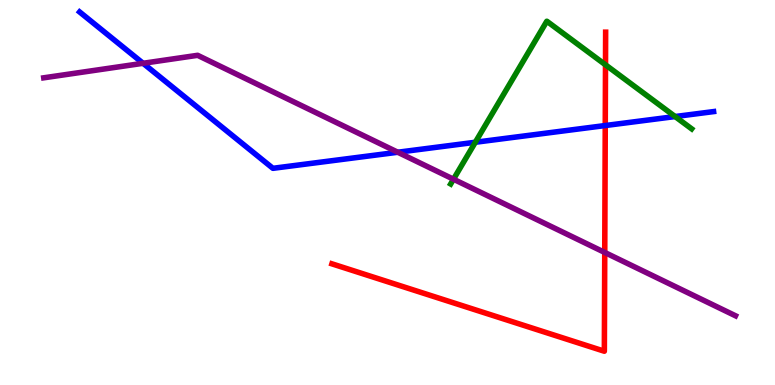[{'lines': ['blue', 'red'], 'intersections': [{'x': 7.81, 'y': 6.74}]}, {'lines': ['green', 'red'], 'intersections': [{'x': 7.81, 'y': 8.32}]}, {'lines': ['purple', 'red'], 'intersections': [{'x': 7.8, 'y': 3.44}]}, {'lines': ['blue', 'green'], 'intersections': [{'x': 6.13, 'y': 6.3}, {'x': 8.71, 'y': 6.97}]}, {'lines': ['blue', 'purple'], 'intersections': [{'x': 1.85, 'y': 8.36}, {'x': 5.13, 'y': 6.05}]}, {'lines': ['green', 'purple'], 'intersections': [{'x': 5.85, 'y': 5.35}]}]